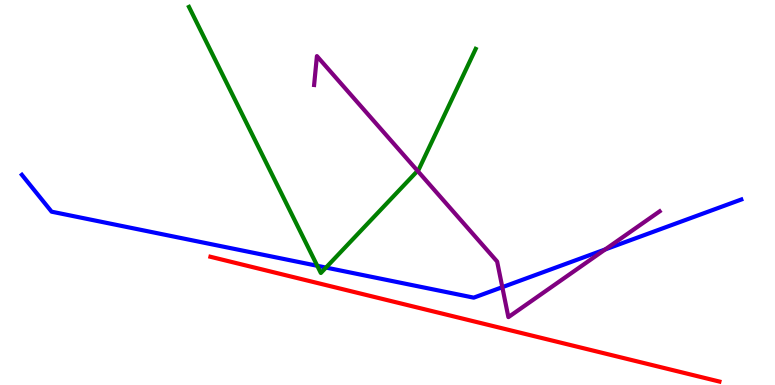[{'lines': ['blue', 'red'], 'intersections': []}, {'lines': ['green', 'red'], 'intersections': []}, {'lines': ['purple', 'red'], 'intersections': []}, {'lines': ['blue', 'green'], 'intersections': [{'x': 4.09, 'y': 3.1}, {'x': 4.21, 'y': 3.05}]}, {'lines': ['blue', 'purple'], 'intersections': [{'x': 6.48, 'y': 2.54}, {'x': 7.81, 'y': 3.52}]}, {'lines': ['green', 'purple'], 'intersections': [{'x': 5.39, 'y': 5.56}]}]